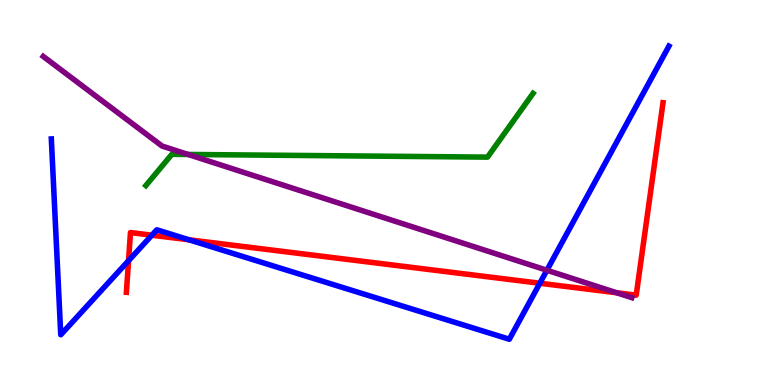[{'lines': ['blue', 'red'], 'intersections': [{'x': 1.66, 'y': 3.23}, {'x': 1.96, 'y': 3.89}, {'x': 2.44, 'y': 3.77}, {'x': 6.97, 'y': 2.64}]}, {'lines': ['green', 'red'], 'intersections': []}, {'lines': ['purple', 'red'], 'intersections': [{'x': 7.96, 'y': 2.4}]}, {'lines': ['blue', 'green'], 'intersections': []}, {'lines': ['blue', 'purple'], 'intersections': [{'x': 7.06, 'y': 2.98}]}, {'lines': ['green', 'purple'], 'intersections': [{'x': 2.43, 'y': 5.99}]}]